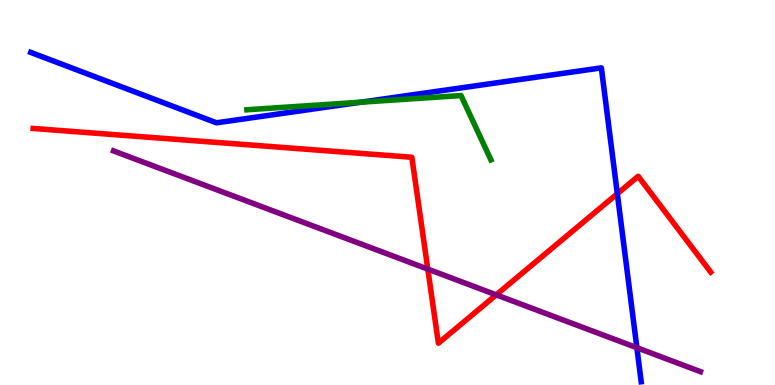[{'lines': ['blue', 'red'], 'intersections': [{'x': 7.97, 'y': 4.97}]}, {'lines': ['green', 'red'], 'intersections': []}, {'lines': ['purple', 'red'], 'intersections': [{'x': 5.52, 'y': 3.01}, {'x': 6.4, 'y': 2.34}]}, {'lines': ['blue', 'green'], 'intersections': [{'x': 4.66, 'y': 7.35}]}, {'lines': ['blue', 'purple'], 'intersections': [{'x': 8.22, 'y': 0.968}]}, {'lines': ['green', 'purple'], 'intersections': []}]